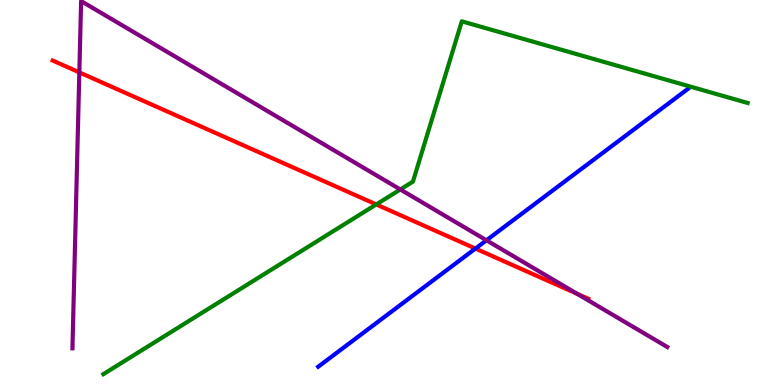[{'lines': ['blue', 'red'], 'intersections': [{'x': 6.13, 'y': 3.54}]}, {'lines': ['green', 'red'], 'intersections': [{'x': 4.85, 'y': 4.69}]}, {'lines': ['purple', 'red'], 'intersections': [{'x': 1.02, 'y': 8.12}, {'x': 7.45, 'y': 2.37}]}, {'lines': ['blue', 'green'], 'intersections': []}, {'lines': ['blue', 'purple'], 'intersections': [{'x': 6.28, 'y': 3.76}]}, {'lines': ['green', 'purple'], 'intersections': [{'x': 5.17, 'y': 5.08}]}]